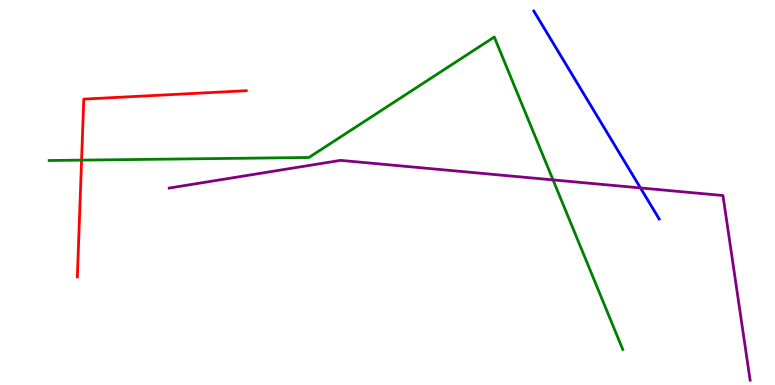[{'lines': ['blue', 'red'], 'intersections': []}, {'lines': ['green', 'red'], 'intersections': [{'x': 1.05, 'y': 5.84}]}, {'lines': ['purple', 'red'], 'intersections': []}, {'lines': ['blue', 'green'], 'intersections': []}, {'lines': ['blue', 'purple'], 'intersections': [{'x': 8.26, 'y': 5.12}]}, {'lines': ['green', 'purple'], 'intersections': [{'x': 7.14, 'y': 5.33}]}]